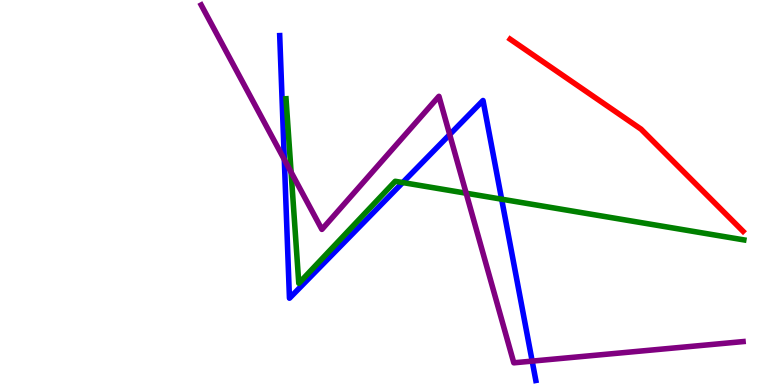[{'lines': ['blue', 'red'], 'intersections': []}, {'lines': ['green', 'red'], 'intersections': []}, {'lines': ['purple', 'red'], 'intersections': []}, {'lines': ['blue', 'green'], 'intersections': [{'x': 5.2, 'y': 5.26}, {'x': 6.47, 'y': 4.83}]}, {'lines': ['blue', 'purple'], 'intersections': [{'x': 3.67, 'y': 5.86}, {'x': 5.8, 'y': 6.51}, {'x': 6.87, 'y': 0.62}]}, {'lines': ['green', 'purple'], 'intersections': [{'x': 3.76, 'y': 5.53}, {'x': 6.02, 'y': 4.98}]}]